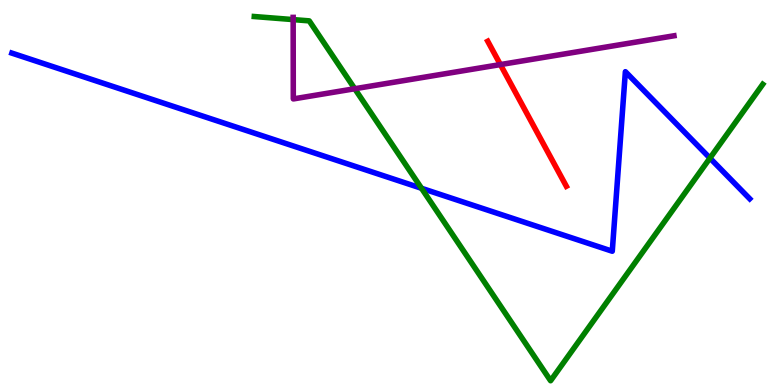[{'lines': ['blue', 'red'], 'intersections': []}, {'lines': ['green', 'red'], 'intersections': []}, {'lines': ['purple', 'red'], 'intersections': [{'x': 6.46, 'y': 8.32}]}, {'lines': ['blue', 'green'], 'intersections': [{'x': 5.44, 'y': 5.11}, {'x': 9.16, 'y': 5.89}]}, {'lines': ['blue', 'purple'], 'intersections': []}, {'lines': ['green', 'purple'], 'intersections': [{'x': 3.78, 'y': 9.49}, {'x': 4.58, 'y': 7.7}]}]